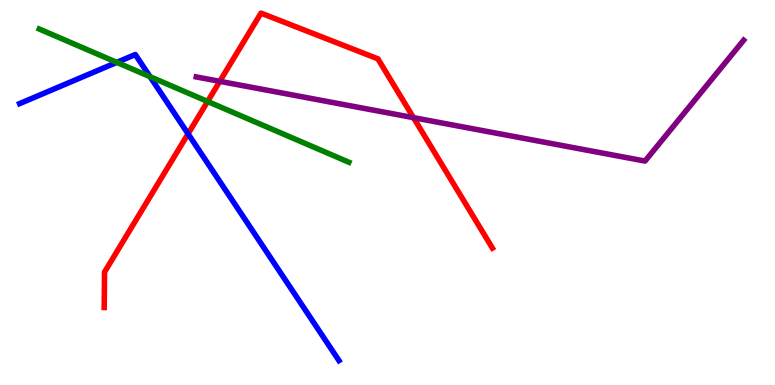[{'lines': ['blue', 'red'], 'intersections': [{'x': 2.43, 'y': 6.52}]}, {'lines': ['green', 'red'], 'intersections': [{'x': 2.68, 'y': 7.36}]}, {'lines': ['purple', 'red'], 'intersections': [{'x': 2.84, 'y': 7.89}, {'x': 5.34, 'y': 6.94}]}, {'lines': ['blue', 'green'], 'intersections': [{'x': 1.51, 'y': 8.38}, {'x': 1.94, 'y': 8.01}]}, {'lines': ['blue', 'purple'], 'intersections': []}, {'lines': ['green', 'purple'], 'intersections': []}]